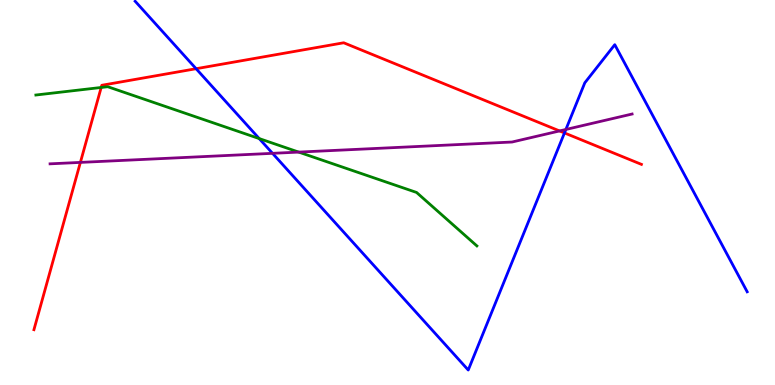[{'lines': ['blue', 'red'], 'intersections': [{'x': 2.53, 'y': 8.22}, {'x': 7.28, 'y': 6.55}]}, {'lines': ['green', 'red'], 'intersections': [{'x': 1.31, 'y': 7.73}]}, {'lines': ['purple', 'red'], 'intersections': [{'x': 1.04, 'y': 5.78}, {'x': 7.22, 'y': 6.6}]}, {'lines': ['blue', 'green'], 'intersections': [{'x': 3.34, 'y': 6.4}]}, {'lines': ['blue', 'purple'], 'intersections': [{'x': 3.52, 'y': 6.02}, {'x': 7.3, 'y': 6.64}]}, {'lines': ['green', 'purple'], 'intersections': [{'x': 3.85, 'y': 6.05}]}]